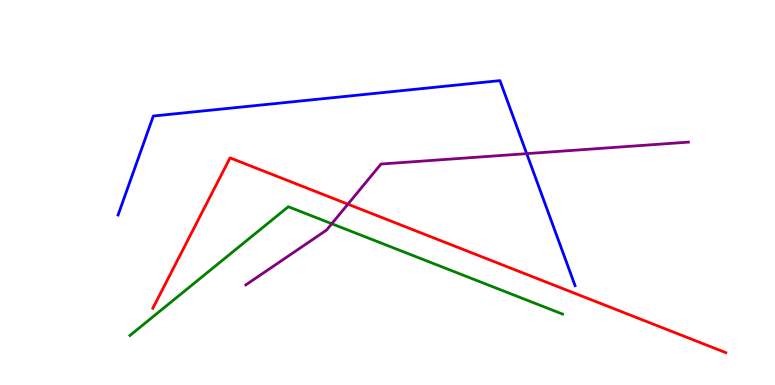[{'lines': ['blue', 'red'], 'intersections': []}, {'lines': ['green', 'red'], 'intersections': []}, {'lines': ['purple', 'red'], 'intersections': [{'x': 4.49, 'y': 4.7}]}, {'lines': ['blue', 'green'], 'intersections': []}, {'lines': ['blue', 'purple'], 'intersections': [{'x': 6.8, 'y': 6.01}]}, {'lines': ['green', 'purple'], 'intersections': [{'x': 4.28, 'y': 4.19}]}]